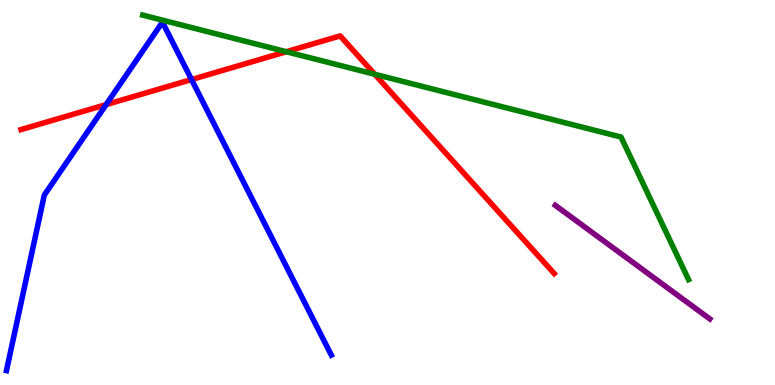[{'lines': ['blue', 'red'], 'intersections': [{'x': 1.37, 'y': 7.28}, {'x': 2.47, 'y': 7.93}]}, {'lines': ['green', 'red'], 'intersections': [{'x': 3.69, 'y': 8.66}, {'x': 4.83, 'y': 8.07}]}, {'lines': ['purple', 'red'], 'intersections': []}, {'lines': ['blue', 'green'], 'intersections': []}, {'lines': ['blue', 'purple'], 'intersections': []}, {'lines': ['green', 'purple'], 'intersections': []}]